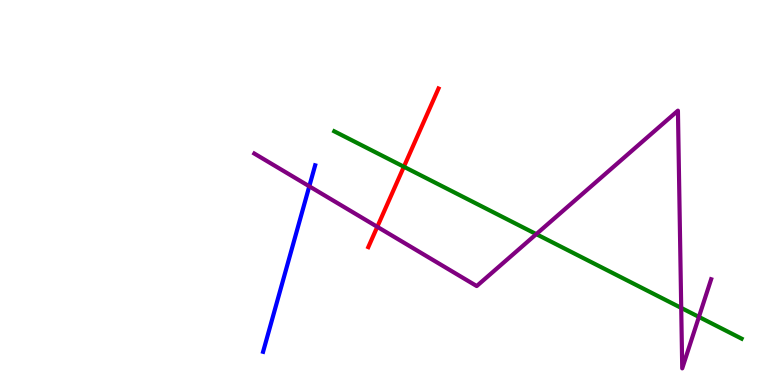[{'lines': ['blue', 'red'], 'intersections': []}, {'lines': ['green', 'red'], 'intersections': [{'x': 5.21, 'y': 5.67}]}, {'lines': ['purple', 'red'], 'intersections': [{'x': 4.87, 'y': 4.11}]}, {'lines': ['blue', 'green'], 'intersections': []}, {'lines': ['blue', 'purple'], 'intersections': [{'x': 3.99, 'y': 5.16}]}, {'lines': ['green', 'purple'], 'intersections': [{'x': 6.92, 'y': 3.92}, {'x': 8.79, 'y': 2.0}, {'x': 9.02, 'y': 1.77}]}]